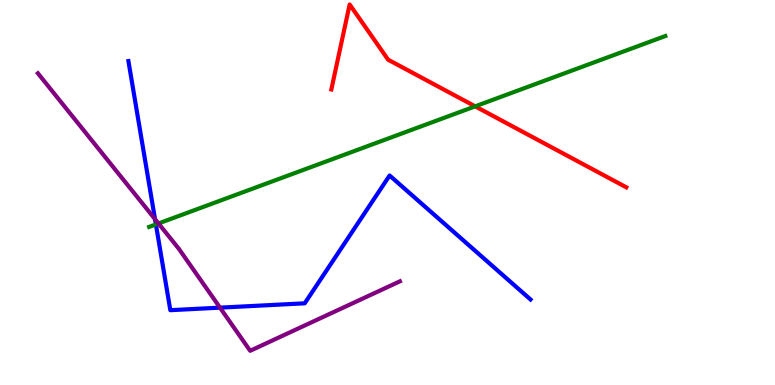[{'lines': ['blue', 'red'], 'intersections': []}, {'lines': ['green', 'red'], 'intersections': [{'x': 6.13, 'y': 7.24}]}, {'lines': ['purple', 'red'], 'intersections': []}, {'lines': ['blue', 'green'], 'intersections': [{'x': 2.01, 'y': 4.17}]}, {'lines': ['blue', 'purple'], 'intersections': [{'x': 2.0, 'y': 4.31}, {'x': 2.84, 'y': 2.01}]}, {'lines': ['green', 'purple'], 'intersections': [{'x': 2.05, 'y': 4.2}]}]